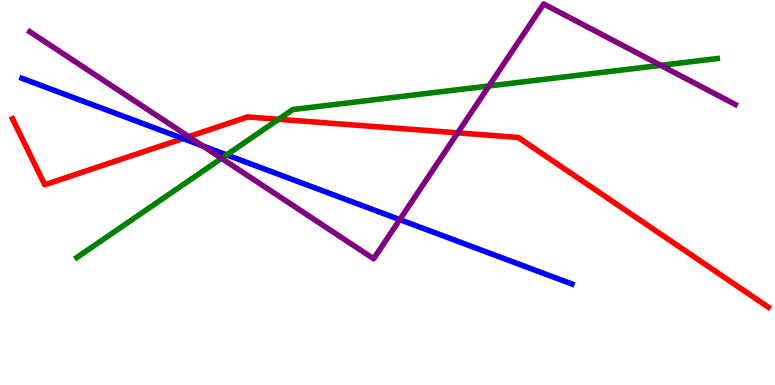[{'lines': ['blue', 'red'], 'intersections': [{'x': 2.36, 'y': 6.4}]}, {'lines': ['green', 'red'], 'intersections': [{'x': 3.59, 'y': 6.9}]}, {'lines': ['purple', 'red'], 'intersections': [{'x': 2.43, 'y': 6.45}, {'x': 5.91, 'y': 6.55}]}, {'lines': ['blue', 'green'], 'intersections': [{'x': 2.92, 'y': 5.98}]}, {'lines': ['blue', 'purple'], 'intersections': [{'x': 2.62, 'y': 6.21}, {'x': 5.16, 'y': 4.3}]}, {'lines': ['green', 'purple'], 'intersections': [{'x': 2.86, 'y': 5.89}, {'x': 6.31, 'y': 7.77}, {'x': 8.53, 'y': 8.3}]}]